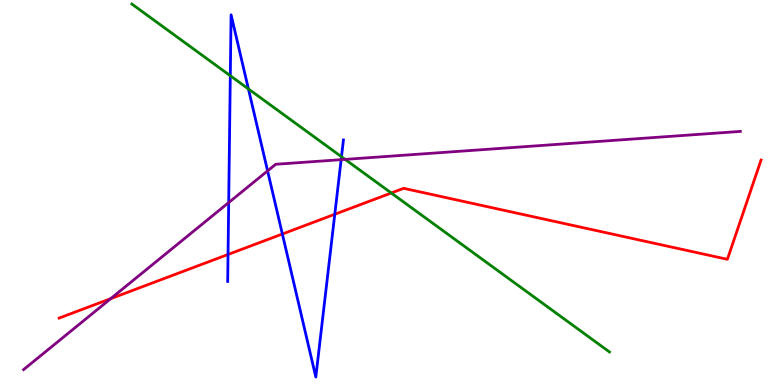[{'lines': ['blue', 'red'], 'intersections': [{'x': 2.94, 'y': 3.39}, {'x': 3.64, 'y': 3.92}, {'x': 4.32, 'y': 4.43}]}, {'lines': ['green', 'red'], 'intersections': [{'x': 5.05, 'y': 4.99}]}, {'lines': ['purple', 'red'], 'intersections': [{'x': 1.43, 'y': 2.24}]}, {'lines': ['blue', 'green'], 'intersections': [{'x': 2.97, 'y': 8.03}, {'x': 3.21, 'y': 7.69}, {'x': 4.41, 'y': 5.93}]}, {'lines': ['blue', 'purple'], 'intersections': [{'x': 2.95, 'y': 4.74}, {'x': 3.45, 'y': 5.56}, {'x': 4.4, 'y': 5.85}]}, {'lines': ['green', 'purple'], 'intersections': [{'x': 4.45, 'y': 5.86}]}]